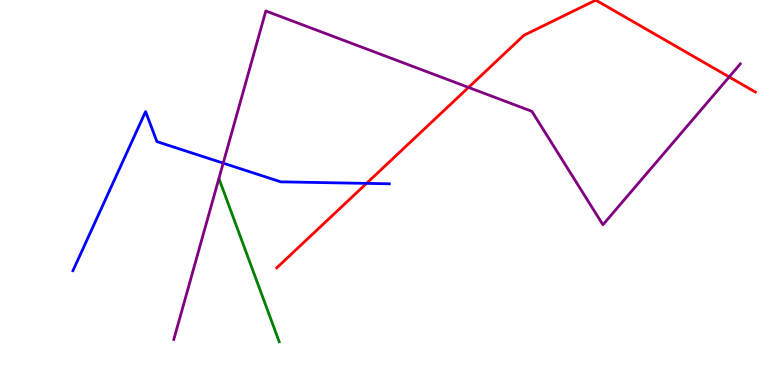[{'lines': ['blue', 'red'], 'intersections': [{'x': 4.73, 'y': 5.24}]}, {'lines': ['green', 'red'], 'intersections': []}, {'lines': ['purple', 'red'], 'intersections': [{'x': 6.05, 'y': 7.73}, {'x': 9.41, 'y': 8.0}]}, {'lines': ['blue', 'green'], 'intersections': []}, {'lines': ['blue', 'purple'], 'intersections': [{'x': 2.88, 'y': 5.76}]}, {'lines': ['green', 'purple'], 'intersections': []}]